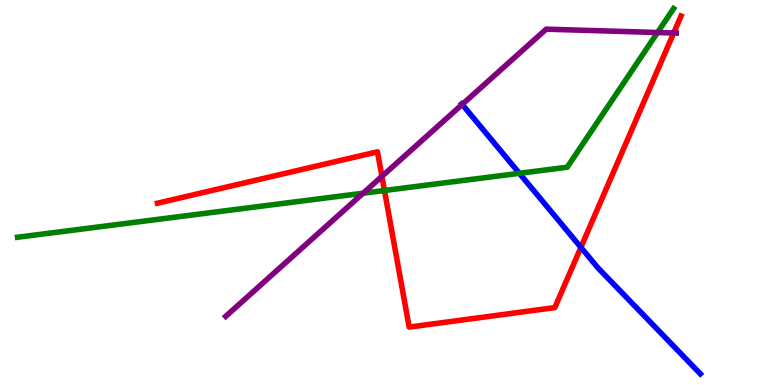[{'lines': ['blue', 'red'], 'intersections': [{'x': 7.5, 'y': 3.58}]}, {'lines': ['green', 'red'], 'intersections': [{'x': 4.96, 'y': 5.05}]}, {'lines': ['purple', 'red'], 'intersections': [{'x': 4.93, 'y': 5.42}, {'x': 8.69, 'y': 9.14}]}, {'lines': ['blue', 'green'], 'intersections': [{'x': 6.7, 'y': 5.5}]}, {'lines': ['blue', 'purple'], 'intersections': [{'x': 5.96, 'y': 7.29}]}, {'lines': ['green', 'purple'], 'intersections': [{'x': 4.69, 'y': 4.98}, {'x': 8.48, 'y': 9.16}]}]